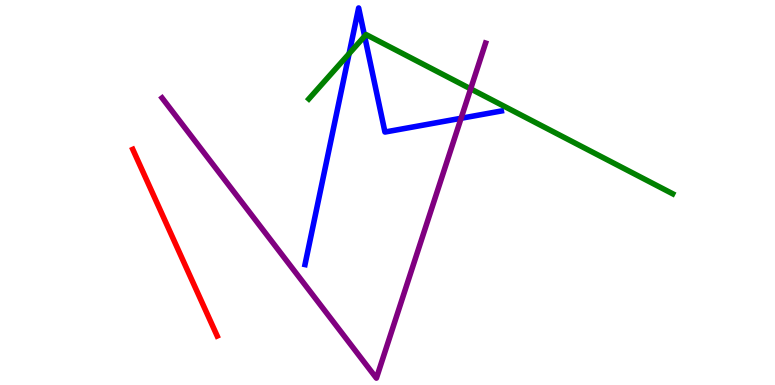[{'lines': ['blue', 'red'], 'intersections': []}, {'lines': ['green', 'red'], 'intersections': []}, {'lines': ['purple', 'red'], 'intersections': []}, {'lines': ['blue', 'green'], 'intersections': [{'x': 4.5, 'y': 8.61}, {'x': 4.71, 'y': 9.06}]}, {'lines': ['blue', 'purple'], 'intersections': [{'x': 5.95, 'y': 6.93}]}, {'lines': ['green', 'purple'], 'intersections': [{'x': 6.07, 'y': 7.69}]}]